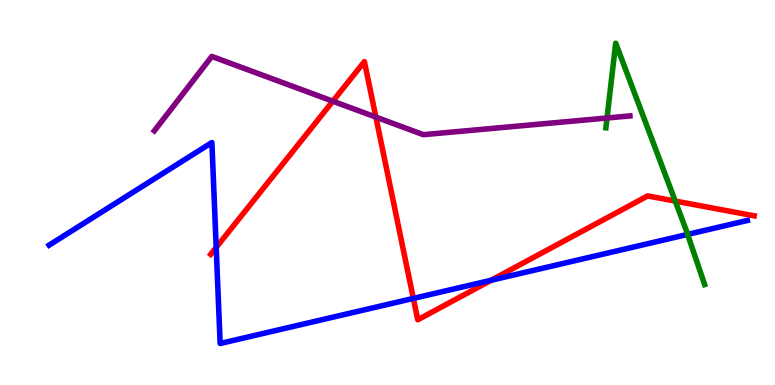[{'lines': ['blue', 'red'], 'intersections': [{'x': 2.79, 'y': 3.57}, {'x': 5.33, 'y': 2.25}, {'x': 6.34, 'y': 2.72}]}, {'lines': ['green', 'red'], 'intersections': [{'x': 8.71, 'y': 4.78}]}, {'lines': ['purple', 'red'], 'intersections': [{'x': 4.29, 'y': 7.37}, {'x': 4.85, 'y': 6.96}]}, {'lines': ['blue', 'green'], 'intersections': [{'x': 8.87, 'y': 3.91}]}, {'lines': ['blue', 'purple'], 'intersections': []}, {'lines': ['green', 'purple'], 'intersections': [{'x': 7.83, 'y': 6.94}]}]